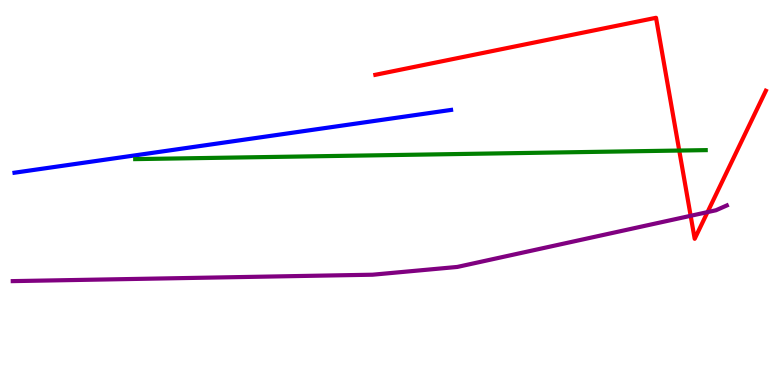[{'lines': ['blue', 'red'], 'intersections': []}, {'lines': ['green', 'red'], 'intersections': [{'x': 8.76, 'y': 6.09}]}, {'lines': ['purple', 'red'], 'intersections': [{'x': 8.91, 'y': 4.39}, {'x': 9.13, 'y': 4.49}]}, {'lines': ['blue', 'green'], 'intersections': []}, {'lines': ['blue', 'purple'], 'intersections': []}, {'lines': ['green', 'purple'], 'intersections': []}]